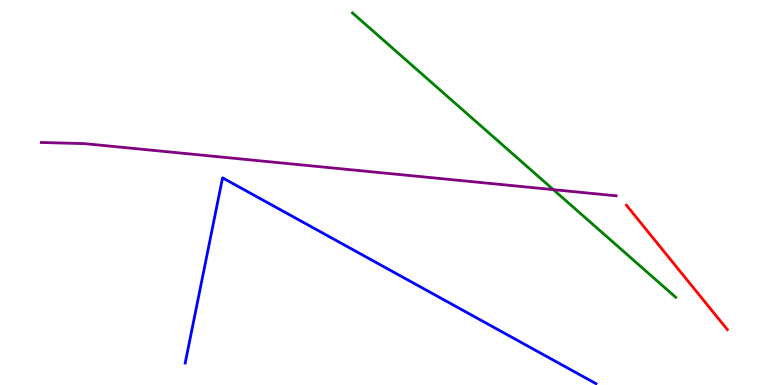[{'lines': ['blue', 'red'], 'intersections': []}, {'lines': ['green', 'red'], 'intersections': []}, {'lines': ['purple', 'red'], 'intersections': []}, {'lines': ['blue', 'green'], 'intersections': []}, {'lines': ['blue', 'purple'], 'intersections': []}, {'lines': ['green', 'purple'], 'intersections': [{'x': 7.14, 'y': 5.07}]}]